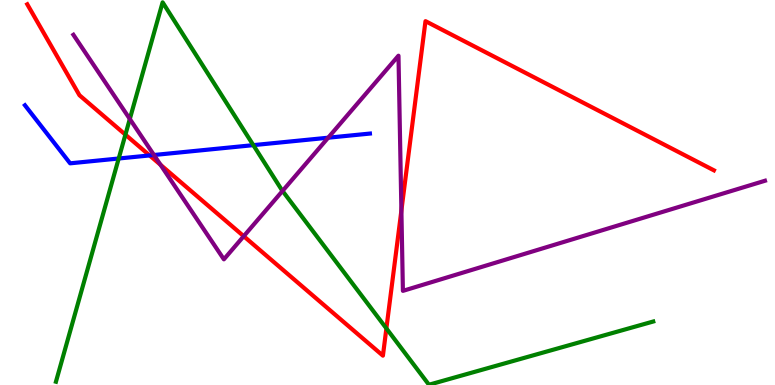[{'lines': ['blue', 'red'], 'intersections': [{'x': 1.93, 'y': 5.96}]}, {'lines': ['green', 'red'], 'intersections': [{'x': 1.62, 'y': 6.5}, {'x': 4.99, 'y': 1.47}]}, {'lines': ['purple', 'red'], 'intersections': [{'x': 2.07, 'y': 5.72}, {'x': 3.14, 'y': 3.86}, {'x': 5.18, 'y': 4.53}]}, {'lines': ['blue', 'green'], 'intersections': [{'x': 1.53, 'y': 5.88}, {'x': 3.27, 'y': 6.23}]}, {'lines': ['blue', 'purple'], 'intersections': [{'x': 1.99, 'y': 5.97}, {'x': 4.23, 'y': 6.42}]}, {'lines': ['green', 'purple'], 'intersections': [{'x': 1.68, 'y': 6.91}, {'x': 3.65, 'y': 5.04}]}]